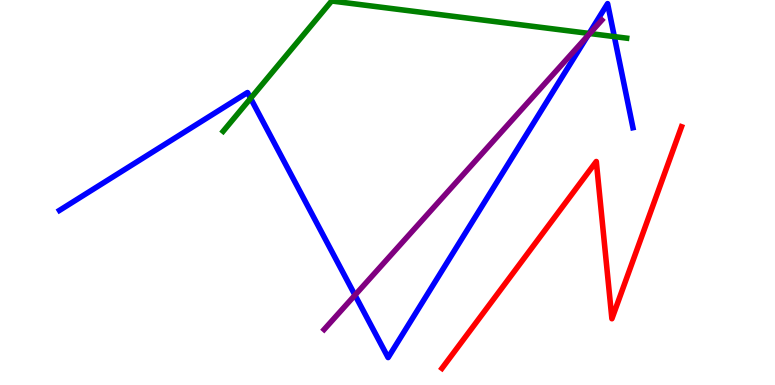[{'lines': ['blue', 'red'], 'intersections': []}, {'lines': ['green', 'red'], 'intersections': []}, {'lines': ['purple', 'red'], 'intersections': []}, {'lines': ['blue', 'green'], 'intersections': [{'x': 3.23, 'y': 7.45}, {'x': 7.6, 'y': 9.13}, {'x': 7.93, 'y': 9.05}]}, {'lines': ['blue', 'purple'], 'intersections': [{'x': 4.58, 'y': 2.33}, {'x': 7.58, 'y': 9.06}]}, {'lines': ['green', 'purple'], 'intersections': [{'x': 7.61, 'y': 9.13}]}]